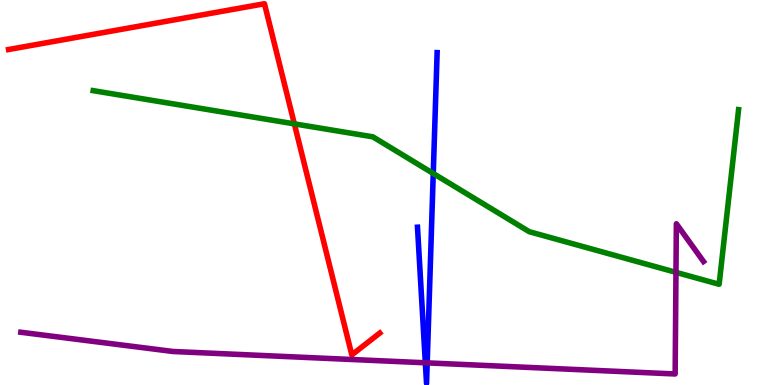[{'lines': ['blue', 'red'], 'intersections': []}, {'lines': ['green', 'red'], 'intersections': [{'x': 3.8, 'y': 6.78}]}, {'lines': ['purple', 'red'], 'intersections': []}, {'lines': ['blue', 'green'], 'intersections': [{'x': 5.59, 'y': 5.49}]}, {'lines': ['blue', 'purple'], 'intersections': [{'x': 5.49, 'y': 0.577}, {'x': 5.51, 'y': 0.575}]}, {'lines': ['green', 'purple'], 'intersections': [{'x': 8.72, 'y': 2.93}]}]